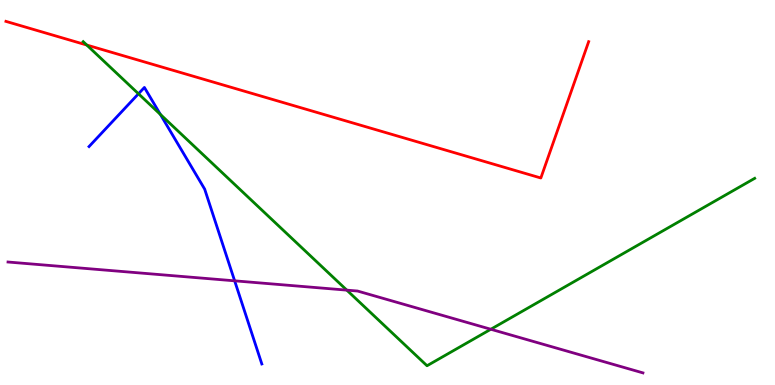[{'lines': ['blue', 'red'], 'intersections': []}, {'lines': ['green', 'red'], 'intersections': [{'x': 1.12, 'y': 8.83}]}, {'lines': ['purple', 'red'], 'intersections': []}, {'lines': ['blue', 'green'], 'intersections': [{'x': 1.79, 'y': 7.56}, {'x': 2.07, 'y': 7.03}]}, {'lines': ['blue', 'purple'], 'intersections': [{'x': 3.03, 'y': 2.71}]}, {'lines': ['green', 'purple'], 'intersections': [{'x': 4.47, 'y': 2.46}, {'x': 6.33, 'y': 1.45}]}]